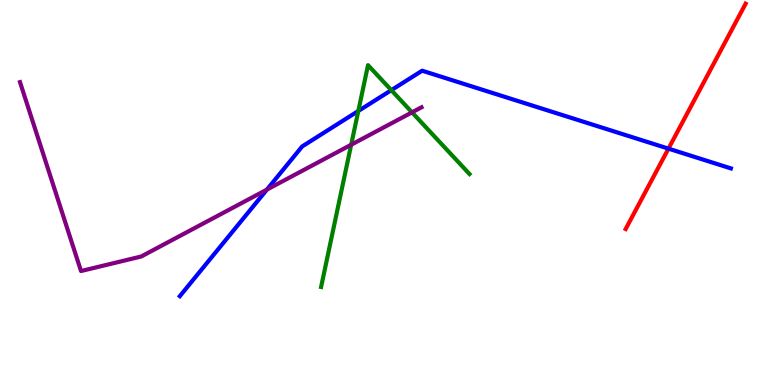[{'lines': ['blue', 'red'], 'intersections': [{'x': 8.63, 'y': 6.14}]}, {'lines': ['green', 'red'], 'intersections': []}, {'lines': ['purple', 'red'], 'intersections': []}, {'lines': ['blue', 'green'], 'intersections': [{'x': 4.62, 'y': 7.12}, {'x': 5.05, 'y': 7.66}]}, {'lines': ['blue', 'purple'], 'intersections': [{'x': 3.44, 'y': 5.08}]}, {'lines': ['green', 'purple'], 'intersections': [{'x': 4.53, 'y': 6.24}, {'x': 5.32, 'y': 7.08}]}]